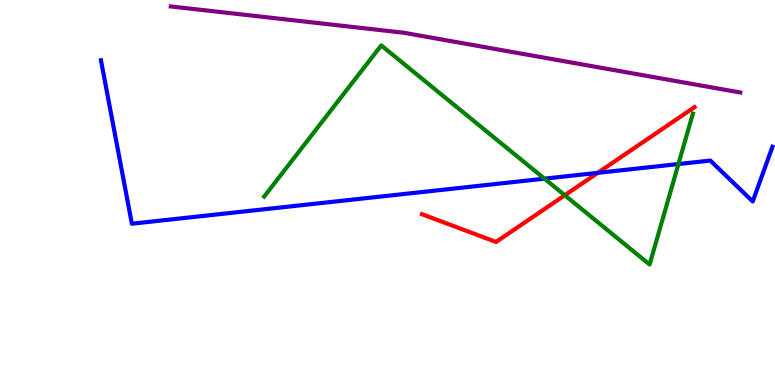[{'lines': ['blue', 'red'], 'intersections': [{'x': 7.71, 'y': 5.51}]}, {'lines': ['green', 'red'], 'intersections': [{'x': 7.29, 'y': 4.93}]}, {'lines': ['purple', 'red'], 'intersections': []}, {'lines': ['blue', 'green'], 'intersections': [{'x': 7.03, 'y': 5.36}, {'x': 8.75, 'y': 5.74}]}, {'lines': ['blue', 'purple'], 'intersections': []}, {'lines': ['green', 'purple'], 'intersections': []}]